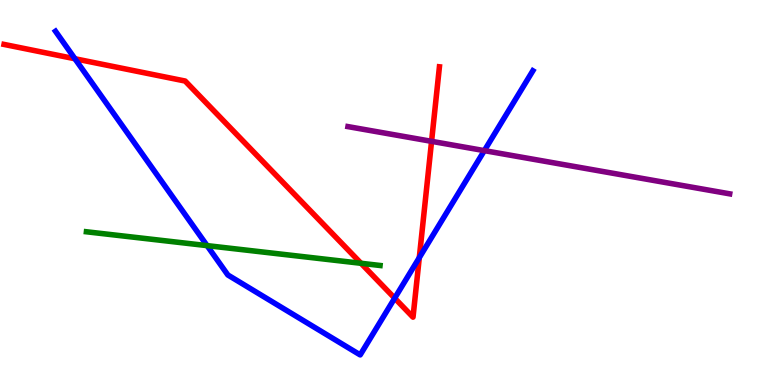[{'lines': ['blue', 'red'], 'intersections': [{'x': 0.967, 'y': 8.47}, {'x': 5.09, 'y': 2.26}, {'x': 5.41, 'y': 3.31}]}, {'lines': ['green', 'red'], 'intersections': [{'x': 4.66, 'y': 3.16}]}, {'lines': ['purple', 'red'], 'intersections': [{'x': 5.57, 'y': 6.33}]}, {'lines': ['blue', 'green'], 'intersections': [{'x': 2.67, 'y': 3.62}]}, {'lines': ['blue', 'purple'], 'intersections': [{'x': 6.25, 'y': 6.09}]}, {'lines': ['green', 'purple'], 'intersections': []}]